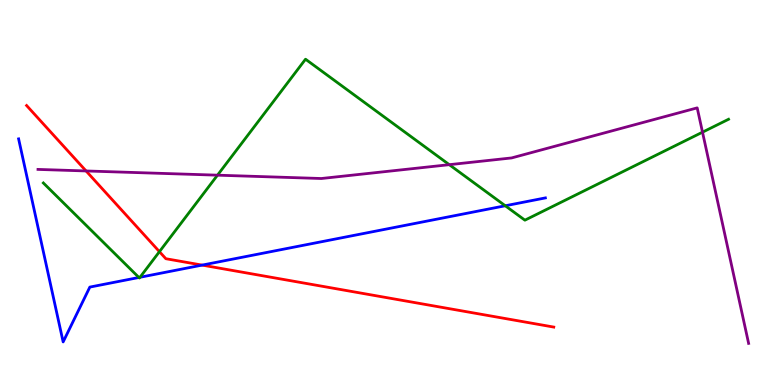[{'lines': ['blue', 'red'], 'intersections': [{'x': 2.61, 'y': 3.11}]}, {'lines': ['green', 'red'], 'intersections': [{'x': 2.06, 'y': 3.46}]}, {'lines': ['purple', 'red'], 'intersections': [{'x': 1.11, 'y': 5.56}]}, {'lines': ['blue', 'green'], 'intersections': [{'x': 1.79, 'y': 2.79}, {'x': 1.81, 'y': 2.8}, {'x': 6.52, 'y': 4.66}]}, {'lines': ['blue', 'purple'], 'intersections': []}, {'lines': ['green', 'purple'], 'intersections': [{'x': 2.81, 'y': 5.45}, {'x': 5.8, 'y': 5.72}, {'x': 9.06, 'y': 6.57}]}]